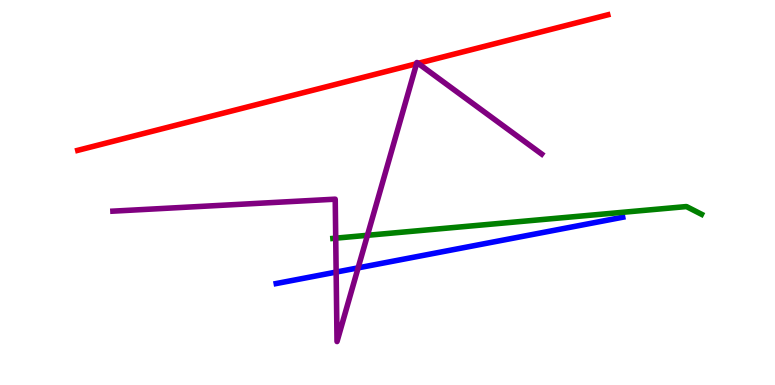[{'lines': ['blue', 'red'], 'intersections': []}, {'lines': ['green', 'red'], 'intersections': []}, {'lines': ['purple', 'red'], 'intersections': [{'x': 5.38, 'y': 8.34}, {'x': 5.39, 'y': 8.35}]}, {'lines': ['blue', 'green'], 'intersections': []}, {'lines': ['blue', 'purple'], 'intersections': [{'x': 4.34, 'y': 2.93}, {'x': 4.62, 'y': 3.04}]}, {'lines': ['green', 'purple'], 'intersections': [{'x': 4.33, 'y': 3.81}, {'x': 4.74, 'y': 3.89}]}]